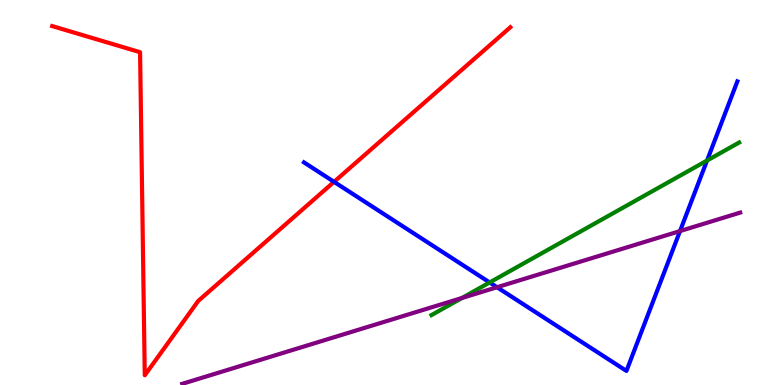[{'lines': ['blue', 'red'], 'intersections': [{'x': 4.31, 'y': 5.28}]}, {'lines': ['green', 'red'], 'intersections': []}, {'lines': ['purple', 'red'], 'intersections': []}, {'lines': ['blue', 'green'], 'intersections': [{'x': 6.32, 'y': 2.66}, {'x': 9.12, 'y': 5.83}]}, {'lines': ['blue', 'purple'], 'intersections': [{'x': 6.41, 'y': 2.54}, {'x': 8.77, 'y': 4.0}]}, {'lines': ['green', 'purple'], 'intersections': [{'x': 5.96, 'y': 2.26}]}]